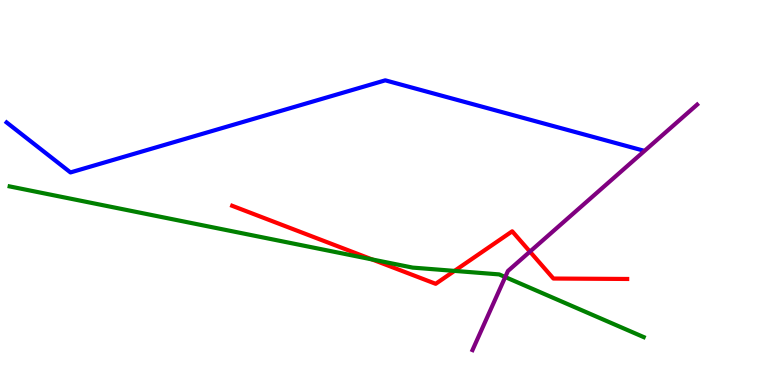[{'lines': ['blue', 'red'], 'intersections': []}, {'lines': ['green', 'red'], 'intersections': [{'x': 4.8, 'y': 3.26}, {'x': 5.86, 'y': 2.96}]}, {'lines': ['purple', 'red'], 'intersections': [{'x': 6.84, 'y': 3.46}]}, {'lines': ['blue', 'green'], 'intersections': []}, {'lines': ['blue', 'purple'], 'intersections': []}, {'lines': ['green', 'purple'], 'intersections': [{'x': 6.52, 'y': 2.8}]}]